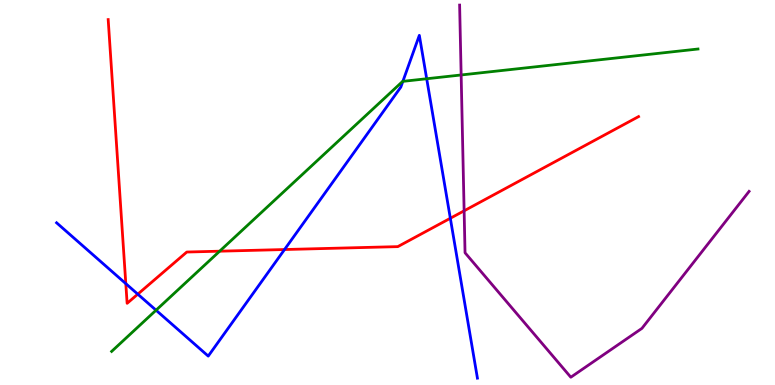[{'lines': ['blue', 'red'], 'intersections': [{'x': 1.62, 'y': 2.63}, {'x': 1.78, 'y': 2.36}, {'x': 3.67, 'y': 3.52}, {'x': 5.81, 'y': 4.33}]}, {'lines': ['green', 'red'], 'intersections': [{'x': 2.83, 'y': 3.48}]}, {'lines': ['purple', 'red'], 'intersections': [{'x': 5.99, 'y': 4.52}]}, {'lines': ['blue', 'green'], 'intersections': [{'x': 2.01, 'y': 1.94}, {'x': 5.2, 'y': 7.89}, {'x': 5.51, 'y': 7.95}]}, {'lines': ['blue', 'purple'], 'intersections': []}, {'lines': ['green', 'purple'], 'intersections': [{'x': 5.95, 'y': 8.05}]}]